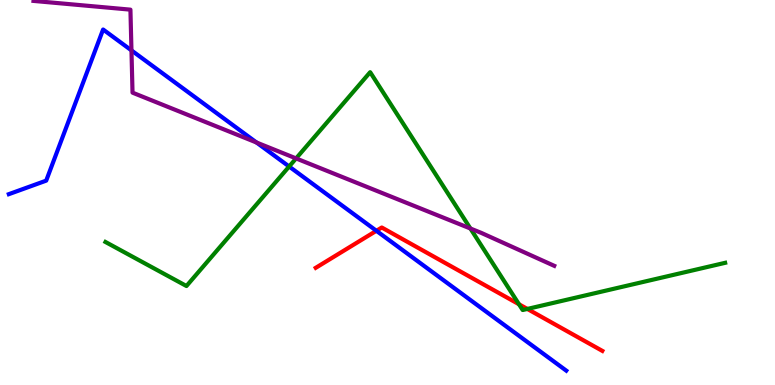[{'lines': ['blue', 'red'], 'intersections': [{'x': 4.86, 'y': 4.01}]}, {'lines': ['green', 'red'], 'intersections': [{'x': 6.7, 'y': 2.1}, {'x': 6.8, 'y': 1.98}]}, {'lines': ['purple', 'red'], 'intersections': []}, {'lines': ['blue', 'green'], 'intersections': [{'x': 3.73, 'y': 5.67}]}, {'lines': ['blue', 'purple'], 'intersections': [{'x': 1.7, 'y': 8.69}, {'x': 3.31, 'y': 6.3}]}, {'lines': ['green', 'purple'], 'intersections': [{'x': 3.82, 'y': 5.89}, {'x': 6.07, 'y': 4.06}]}]